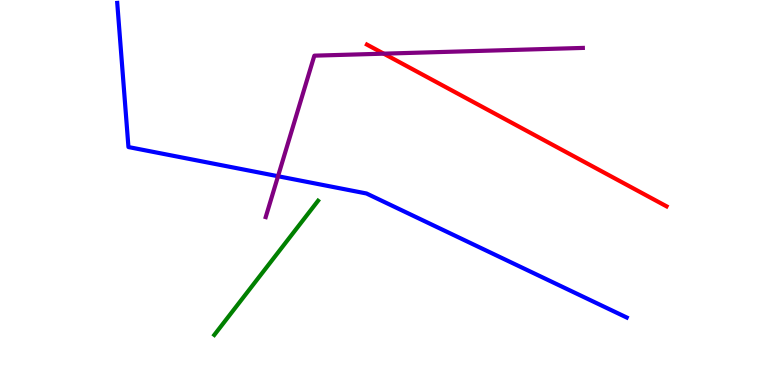[{'lines': ['blue', 'red'], 'intersections': []}, {'lines': ['green', 'red'], 'intersections': []}, {'lines': ['purple', 'red'], 'intersections': [{'x': 4.95, 'y': 8.61}]}, {'lines': ['blue', 'green'], 'intersections': []}, {'lines': ['blue', 'purple'], 'intersections': [{'x': 3.59, 'y': 5.42}]}, {'lines': ['green', 'purple'], 'intersections': []}]